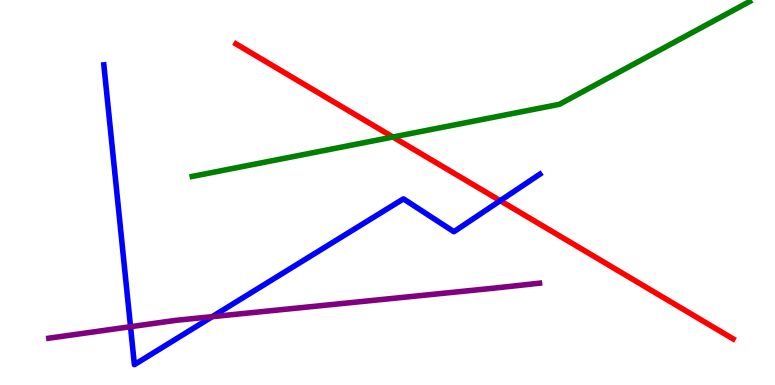[{'lines': ['blue', 'red'], 'intersections': [{'x': 6.45, 'y': 4.79}]}, {'lines': ['green', 'red'], 'intersections': [{'x': 5.07, 'y': 6.44}]}, {'lines': ['purple', 'red'], 'intersections': []}, {'lines': ['blue', 'green'], 'intersections': []}, {'lines': ['blue', 'purple'], 'intersections': [{'x': 1.68, 'y': 1.51}, {'x': 2.74, 'y': 1.77}]}, {'lines': ['green', 'purple'], 'intersections': []}]